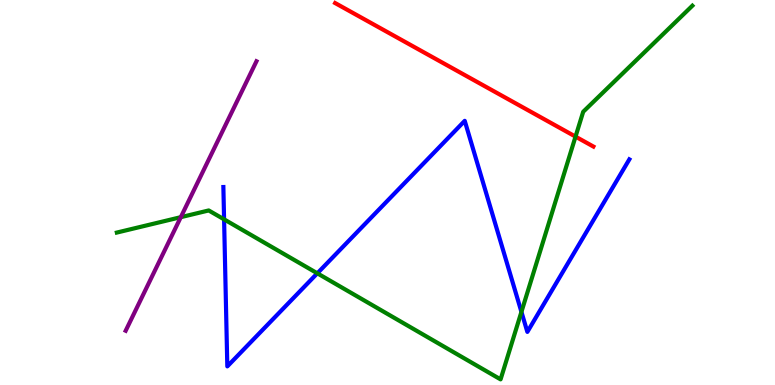[{'lines': ['blue', 'red'], 'intersections': []}, {'lines': ['green', 'red'], 'intersections': [{'x': 7.43, 'y': 6.45}]}, {'lines': ['purple', 'red'], 'intersections': []}, {'lines': ['blue', 'green'], 'intersections': [{'x': 2.89, 'y': 4.3}, {'x': 4.09, 'y': 2.9}, {'x': 6.73, 'y': 1.9}]}, {'lines': ['blue', 'purple'], 'intersections': []}, {'lines': ['green', 'purple'], 'intersections': [{'x': 2.33, 'y': 4.36}]}]